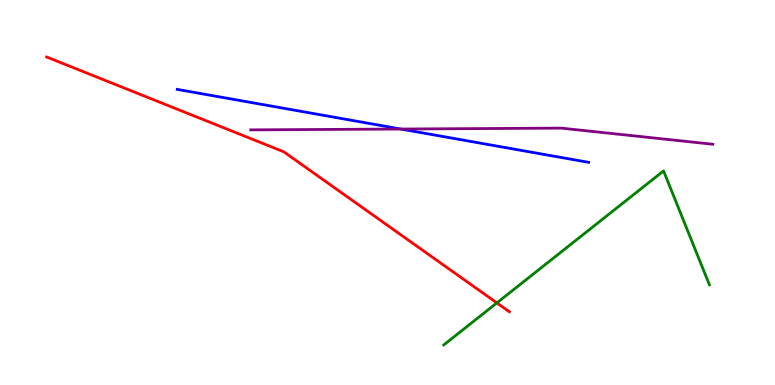[{'lines': ['blue', 'red'], 'intersections': []}, {'lines': ['green', 'red'], 'intersections': [{'x': 6.41, 'y': 2.13}]}, {'lines': ['purple', 'red'], 'intersections': []}, {'lines': ['blue', 'green'], 'intersections': []}, {'lines': ['blue', 'purple'], 'intersections': [{'x': 5.17, 'y': 6.65}]}, {'lines': ['green', 'purple'], 'intersections': []}]